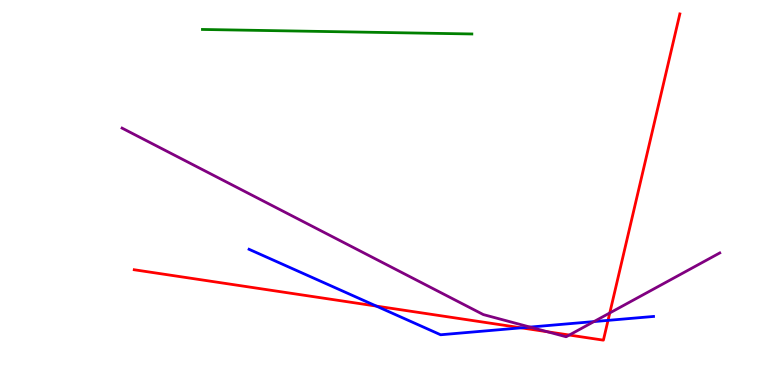[{'lines': ['blue', 'red'], 'intersections': [{'x': 4.86, 'y': 2.05}, {'x': 6.73, 'y': 1.48}, {'x': 7.85, 'y': 1.68}]}, {'lines': ['green', 'red'], 'intersections': []}, {'lines': ['purple', 'red'], 'intersections': [{'x': 7.06, 'y': 1.38}, {'x': 7.35, 'y': 1.3}, {'x': 7.87, 'y': 1.87}]}, {'lines': ['blue', 'green'], 'intersections': []}, {'lines': ['blue', 'purple'], 'intersections': [{'x': 6.84, 'y': 1.5}, {'x': 7.66, 'y': 1.65}]}, {'lines': ['green', 'purple'], 'intersections': []}]